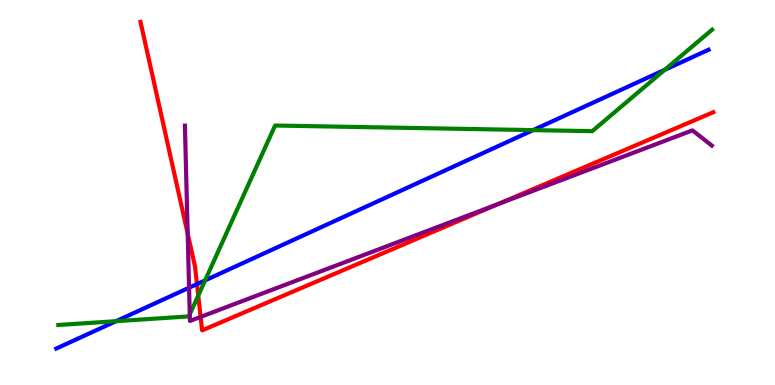[{'lines': ['blue', 'red'], 'intersections': [{'x': 2.54, 'y': 2.62}]}, {'lines': ['green', 'red'], 'intersections': [{'x': 2.56, 'y': 2.32}]}, {'lines': ['purple', 'red'], 'intersections': [{'x': 2.42, 'y': 3.93}, {'x': 2.59, 'y': 1.77}, {'x': 6.42, 'y': 4.7}]}, {'lines': ['blue', 'green'], 'intersections': [{'x': 1.5, 'y': 1.66}, {'x': 2.65, 'y': 2.72}, {'x': 6.88, 'y': 6.62}, {'x': 8.58, 'y': 8.18}]}, {'lines': ['blue', 'purple'], 'intersections': [{'x': 2.44, 'y': 2.53}]}, {'lines': ['green', 'purple'], 'intersections': [{'x': 2.45, 'y': 1.83}]}]